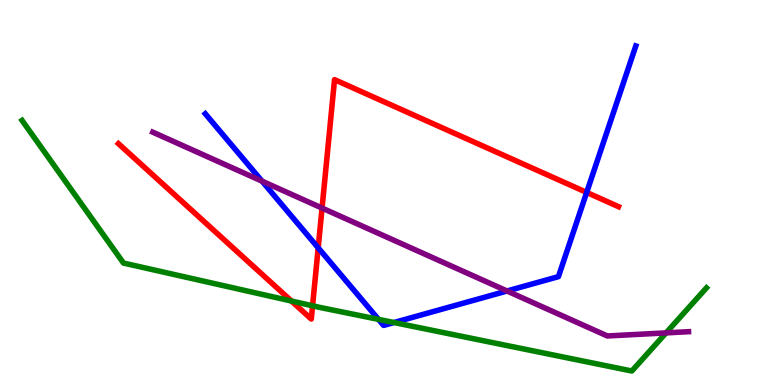[{'lines': ['blue', 'red'], 'intersections': [{'x': 4.11, 'y': 3.56}, {'x': 7.57, 'y': 5.0}]}, {'lines': ['green', 'red'], 'intersections': [{'x': 3.76, 'y': 2.18}, {'x': 4.03, 'y': 2.06}]}, {'lines': ['purple', 'red'], 'intersections': [{'x': 4.16, 'y': 4.6}]}, {'lines': ['blue', 'green'], 'intersections': [{'x': 4.88, 'y': 1.7}, {'x': 5.08, 'y': 1.62}]}, {'lines': ['blue', 'purple'], 'intersections': [{'x': 3.38, 'y': 5.29}, {'x': 6.54, 'y': 2.44}]}, {'lines': ['green', 'purple'], 'intersections': [{'x': 8.59, 'y': 1.35}]}]